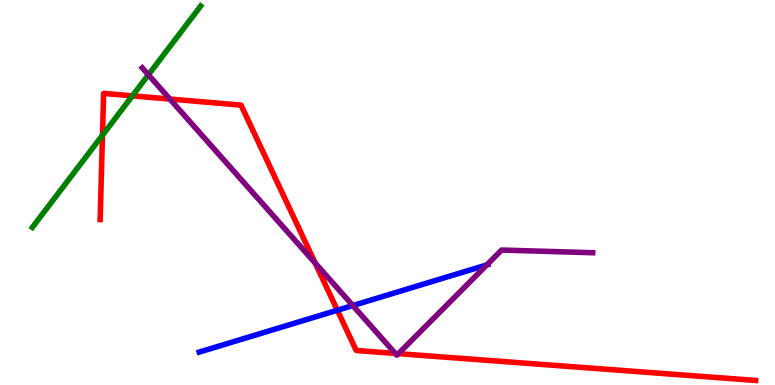[{'lines': ['blue', 'red'], 'intersections': [{'x': 4.35, 'y': 1.94}]}, {'lines': ['green', 'red'], 'intersections': [{'x': 1.32, 'y': 6.49}, {'x': 1.71, 'y': 7.51}]}, {'lines': ['purple', 'red'], 'intersections': [{'x': 2.19, 'y': 7.43}, {'x': 4.07, 'y': 3.17}, {'x': 5.1, 'y': 0.82}, {'x': 5.14, 'y': 0.814}]}, {'lines': ['blue', 'green'], 'intersections': []}, {'lines': ['blue', 'purple'], 'intersections': [{'x': 4.55, 'y': 2.06}, {'x': 6.28, 'y': 3.12}]}, {'lines': ['green', 'purple'], 'intersections': [{'x': 1.91, 'y': 8.06}]}]